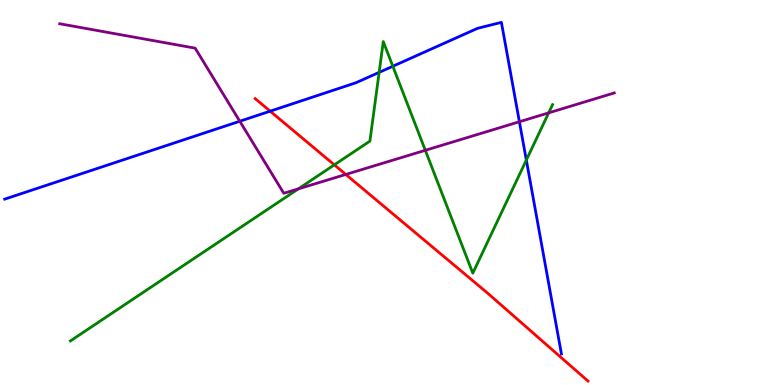[{'lines': ['blue', 'red'], 'intersections': [{'x': 3.49, 'y': 7.11}]}, {'lines': ['green', 'red'], 'intersections': [{'x': 4.31, 'y': 5.72}]}, {'lines': ['purple', 'red'], 'intersections': [{'x': 4.46, 'y': 5.47}]}, {'lines': ['blue', 'green'], 'intersections': [{'x': 4.89, 'y': 8.12}, {'x': 5.07, 'y': 8.28}, {'x': 6.79, 'y': 5.84}]}, {'lines': ['blue', 'purple'], 'intersections': [{'x': 3.09, 'y': 6.85}, {'x': 6.7, 'y': 6.84}]}, {'lines': ['green', 'purple'], 'intersections': [{'x': 3.85, 'y': 5.09}, {'x': 5.49, 'y': 6.1}, {'x': 7.08, 'y': 7.07}]}]